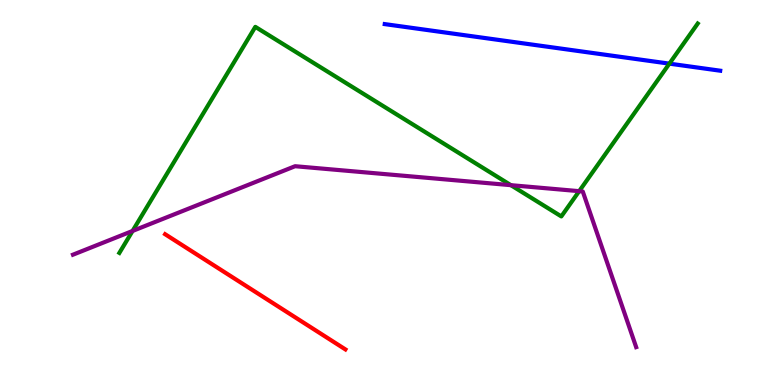[{'lines': ['blue', 'red'], 'intersections': []}, {'lines': ['green', 'red'], 'intersections': []}, {'lines': ['purple', 'red'], 'intersections': []}, {'lines': ['blue', 'green'], 'intersections': [{'x': 8.64, 'y': 8.35}]}, {'lines': ['blue', 'purple'], 'intersections': []}, {'lines': ['green', 'purple'], 'intersections': [{'x': 1.71, 'y': 4.0}, {'x': 6.59, 'y': 5.19}, {'x': 7.47, 'y': 5.03}]}]